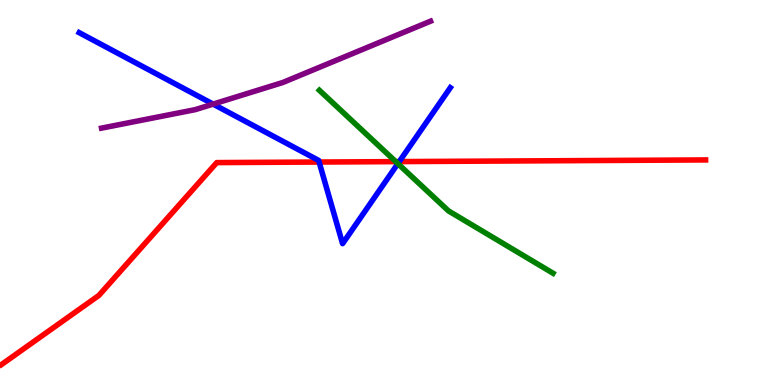[{'lines': ['blue', 'red'], 'intersections': [{'x': 4.12, 'y': 5.79}, {'x': 5.15, 'y': 5.8}]}, {'lines': ['green', 'red'], 'intersections': [{'x': 5.11, 'y': 5.8}]}, {'lines': ['purple', 'red'], 'intersections': []}, {'lines': ['blue', 'green'], 'intersections': [{'x': 5.13, 'y': 5.75}]}, {'lines': ['blue', 'purple'], 'intersections': [{'x': 2.75, 'y': 7.3}]}, {'lines': ['green', 'purple'], 'intersections': []}]